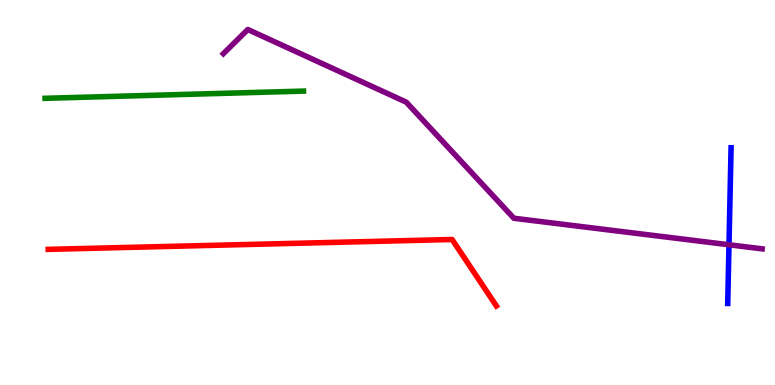[{'lines': ['blue', 'red'], 'intersections': []}, {'lines': ['green', 'red'], 'intersections': []}, {'lines': ['purple', 'red'], 'intersections': []}, {'lines': ['blue', 'green'], 'intersections': []}, {'lines': ['blue', 'purple'], 'intersections': [{'x': 9.41, 'y': 3.64}]}, {'lines': ['green', 'purple'], 'intersections': []}]